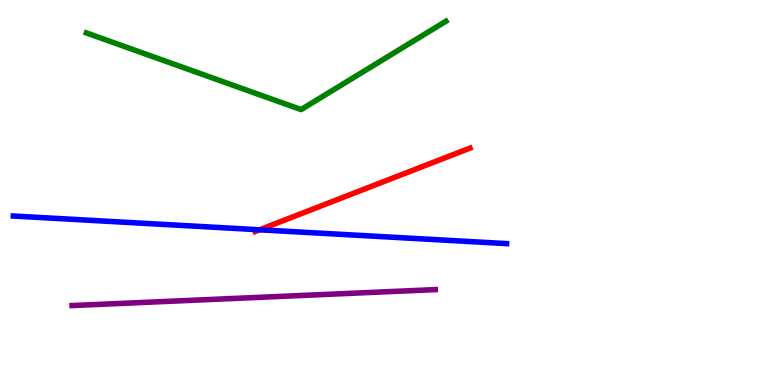[{'lines': ['blue', 'red'], 'intersections': [{'x': 3.35, 'y': 4.03}]}, {'lines': ['green', 'red'], 'intersections': []}, {'lines': ['purple', 'red'], 'intersections': []}, {'lines': ['blue', 'green'], 'intersections': []}, {'lines': ['blue', 'purple'], 'intersections': []}, {'lines': ['green', 'purple'], 'intersections': []}]